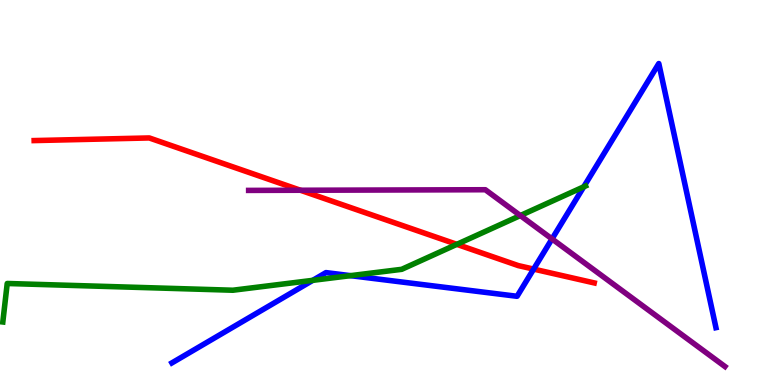[{'lines': ['blue', 'red'], 'intersections': [{'x': 6.89, 'y': 3.01}]}, {'lines': ['green', 'red'], 'intersections': [{'x': 5.89, 'y': 3.65}]}, {'lines': ['purple', 'red'], 'intersections': [{'x': 3.88, 'y': 5.06}]}, {'lines': ['blue', 'green'], 'intersections': [{'x': 4.04, 'y': 2.72}, {'x': 4.52, 'y': 2.84}, {'x': 7.53, 'y': 5.15}]}, {'lines': ['blue', 'purple'], 'intersections': [{'x': 7.12, 'y': 3.79}]}, {'lines': ['green', 'purple'], 'intersections': [{'x': 6.71, 'y': 4.4}]}]